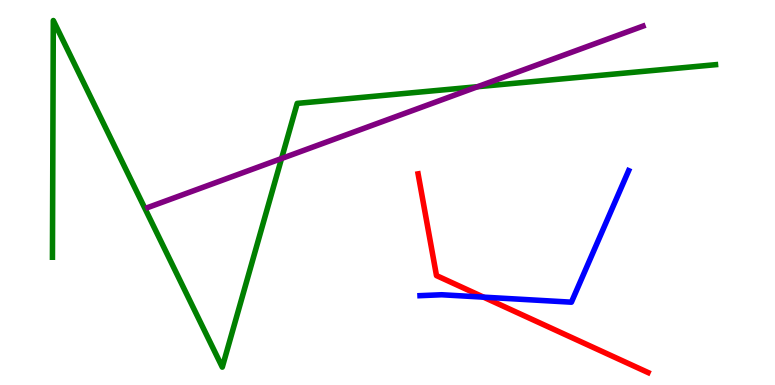[{'lines': ['blue', 'red'], 'intersections': [{'x': 6.24, 'y': 2.28}]}, {'lines': ['green', 'red'], 'intersections': []}, {'lines': ['purple', 'red'], 'intersections': []}, {'lines': ['blue', 'green'], 'intersections': []}, {'lines': ['blue', 'purple'], 'intersections': []}, {'lines': ['green', 'purple'], 'intersections': [{'x': 3.63, 'y': 5.88}, {'x': 6.16, 'y': 7.75}]}]